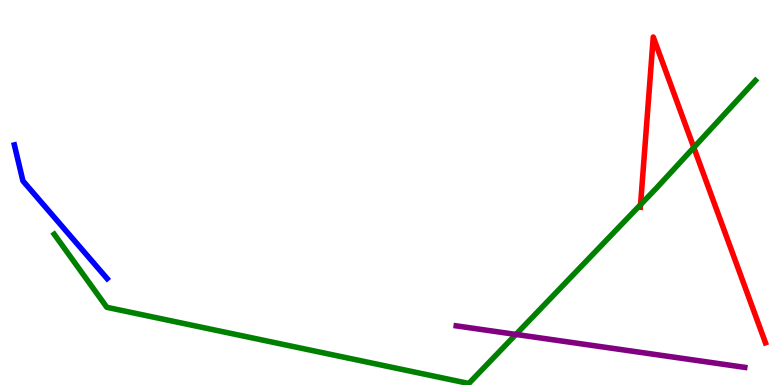[{'lines': ['blue', 'red'], 'intersections': []}, {'lines': ['green', 'red'], 'intersections': [{'x': 8.27, 'y': 4.68}, {'x': 8.95, 'y': 6.17}]}, {'lines': ['purple', 'red'], 'intersections': []}, {'lines': ['blue', 'green'], 'intersections': []}, {'lines': ['blue', 'purple'], 'intersections': []}, {'lines': ['green', 'purple'], 'intersections': [{'x': 6.66, 'y': 1.31}]}]